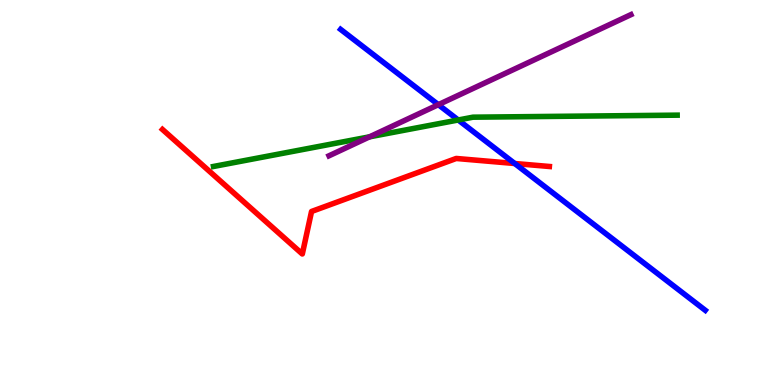[{'lines': ['blue', 'red'], 'intersections': [{'x': 6.64, 'y': 5.75}]}, {'lines': ['green', 'red'], 'intersections': []}, {'lines': ['purple', 'red'], 'intersections': []}, {'lines': ['blue', 'green'], 'intersections': [{'x': 5.91, 'y': 6.88}]}, {'lines': ['blue', 'purple'], 'intersections': [{'x': 5.66, 'y': 7.28}]}, {'lines': ['green', 'purple'], 'intersections': [{'x': 4.77, 'y': 6.45}]}]